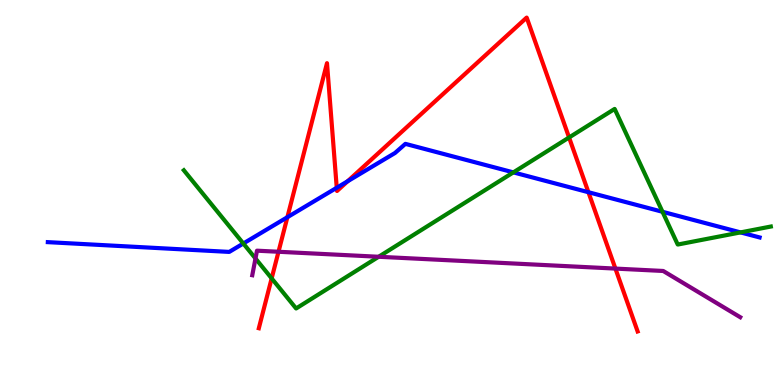[{'lines': ['blue', 'red'], 'intersections': [{'x': 3.71, 'y': 4.36}, {'x': 4.35, 'y': 5.12}, {'x': 4.49, 'y': 5.29}, {'x': 7.59, 'y': 5.01}]}, {'lines': ['green', 'red'], 'intersections': [{'x': 3.51, 'y': 2.77}, {'x': 7.34, 'y': 6.43}]}, {'lines': ['purple', 'red'], 'intersections': [{'x': 3.59, 'y': 3.46}, {'x': 7.94, 'y': 3.02}]}, {'lines': ['blue', 'green'], 'intersections': [{'x': 3.14, 'y': 3.68}, {'x': 6.62, 'y': 5.52}, {'x': 8.55, 'y': 4.5}, {'x': 9.56, 'y': 3.96}]}, {'lines': ['blue', 'purple'], 'intersections': []}, {'lines': ['green', 'purple'], 'intersections': [{'x': 3.3, 'y': 3.29}, {'x': 4.89, 'y': 3.33}]}]